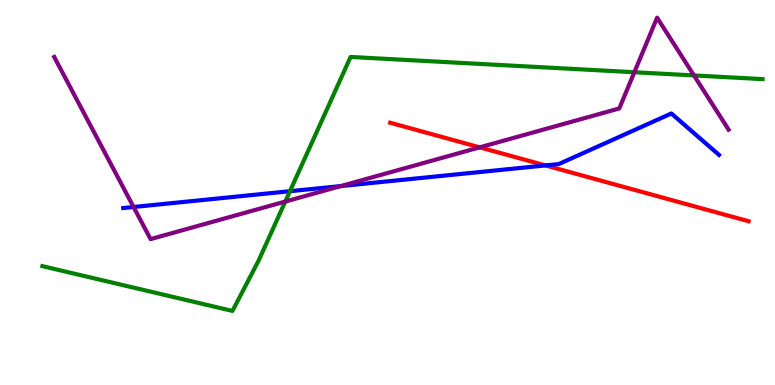[{'lines': ['blue', 'red'], 'intersections': [{'x': 7.04, 'y': 5.7}]}, {'lines': ['green', 'red'], 'intersections': []}, {'lines': ['purple', 'red'], 'intersections': [{'x': 6.19, 'y': 6.17}]}, {'lines': ['blue', 'green'], 'intersections': [{'x': 3.74, 'y': 5.03}]}, {'lines': ['blue', 'purple'], 'intersections': [{'x': 1.72, 'y': 4.62}, {'x': 4.4, 'y': 5.17}]}, {'lines': ['green', 'purple'], 'intersections': [{'x': 3.68, 'y': 4.76}, {'x': 8.19, 'y': 8.12}, {'x': 8.95, 'y': 8.04}]}]